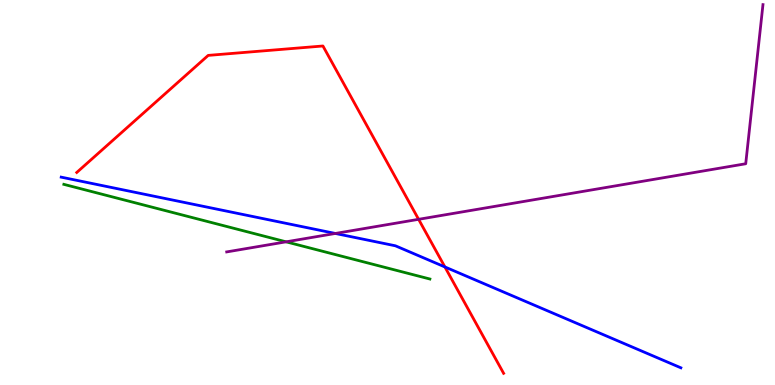[{'lines': ['blue', 'red'], 'intersections': [{'x': 5.74, 'y': 3.07}]}, {'lines': ['green', 'red'], 'intersections': []}, {'lines': ['purple', 'red'], 'intersections': [{'x': 5.4, 'y': 4.3}]}, {'lines': ['blue', 'green'], 'intersections': []}, {'lines': ['blue', 'purple'], 'intersections': [{'x': 4.33, 'y': 3.94}]}, {'lines': ['green', 'purple'], 'intersections': [{'x': 3.69, 'y': 3.72}]}]